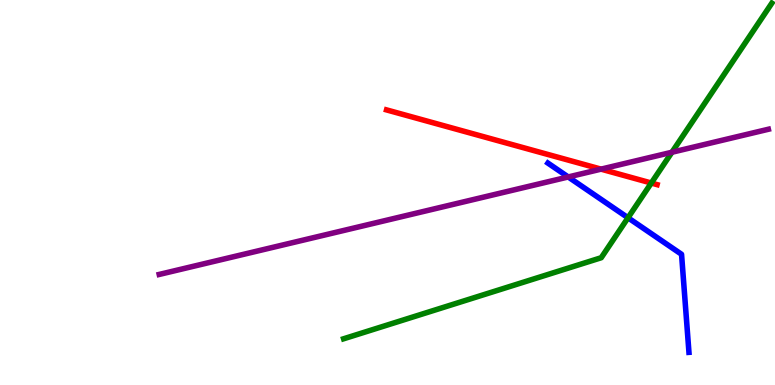[{'lines': ['blue', 'red'], 'intersections': []}, {'lines': ['green', 'red'], 'intersections': [{'x': 8.4, 'y': 5.25}]}, {'lines': ['purple', 'red'], 'intersections': [{'x': 7.76, 'y': 5.61}]}, {'lines': ['blue', 'green'], 'intersections': [{'x': 8.1, 'y': 4.34}]}, {'lines': ['blue', 'purple'], 'intersections': [{'x': 7.33, 'y': 5.4}]}, {'lines': ['green', 'purple'], 'intersections': [{'x': 8.67, 'y': 6.05}]}]